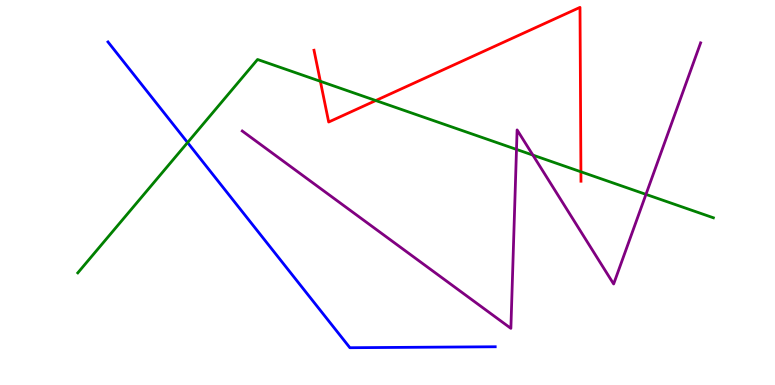[{'lines': ['blue', 'red'], 'intersections': []}, {'lines': ['green', 'red'], 'intersections': [{'x': 4.13, 'y': 7.89}, {'x': 4.85, 'y': 7.39}, {'x': 7.5, 'y': 5.54}]}, {'lines': ['purple', 'red'], 'intersections': []}, {'lines': ['blue', 'green'], 'intersections': [{'x': 2.42, 'y': 6.3}]}, {'lines': ['blue', 'purple'], 'intersections': []}, {'lines': ['green', 'purple'], 'intersections': [{'x': 6.66, 'y': 6.12}, {'x': 6.88, 'y': 5.97}, {'x': 8.34, 'y': 4.95}]}]